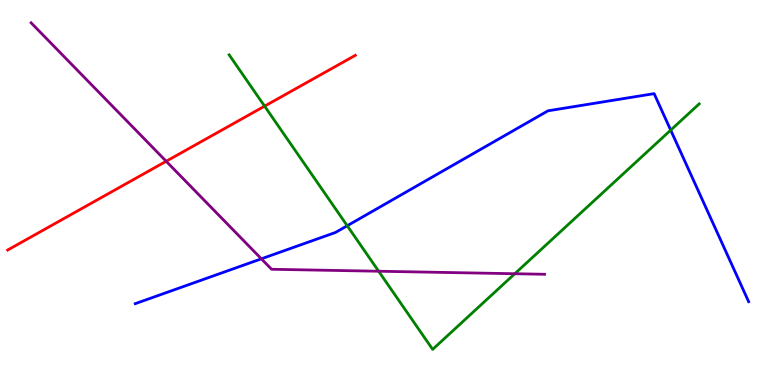[{'lines': ['blue', 'red'], 'intersections': []}, {'lines': ['green', 'red'], 'intersections': [{'x': 3.41, 'y': 7.24}]}, {'lines': ['purple', 'red'], 'intersections': [{'x': 2.14, 'y': 5.81}]}, {'lines': ['blue', 'green'], 'intersections': [{'x': 4.48, 'y': 4.14}, {'x': 8.65, 'y': 6.62}]}, {'lines': ['blue', 'purple'], 'intersections': [{'x': 3.37, 'y': 3.28}]}, {'lines': ['green', 'purple'], 'intersections': [{'x': 4.89, 'y': 2.95}, {'x': 6.64, 'y': 2.89}]}]